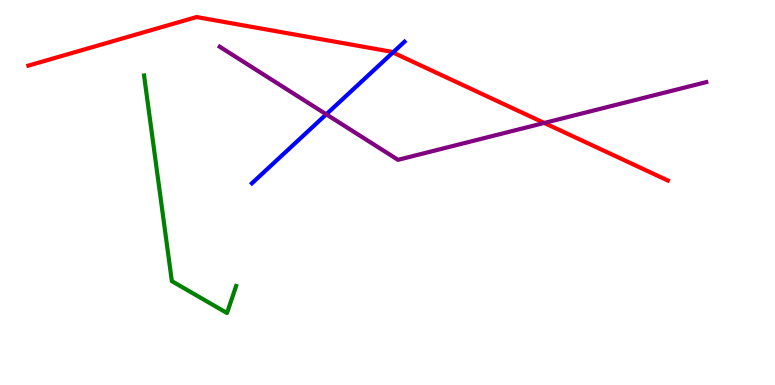[{'lines': ['blue', 'red'], 'intersections': [{'x': 5.07, 'y': 8.64}]}, {'lines': ['green', 'red'], 'intersections': []}, {'lines': ['purple', 'red'], 'intersections': [{'x': 7.02, 'y': 6.81}]}, {'lines': ['blue', 'green'], 'intersections': []}, {'lines': ['blue', 'purple'], 'intersections': [{'x': 4.21, 'y': 7.03}]}, {'lines': ['green', 'purple'], 'intersections': []}]